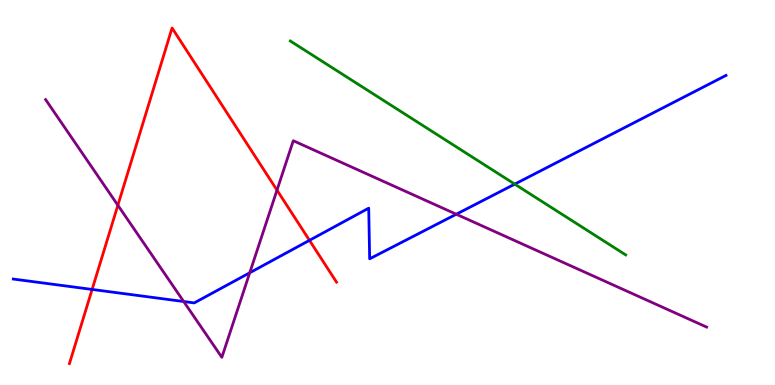[{'lines': ['blue', 'red'], 'intersections': [{'x': 1.19, 'y': 2.48}, {'x': 3.99, 'y': 3.76}]}, {'lines': ['green', 'red'], 'intersections': []}, {'lines': ['purple', 'red'], 'intersections': [{'x': 1.52, 'y': 4.67}, {'x': 3.57, 'y': 5.06}]}, {'lines': ['blue', 'green'], 'intersections': [{'x': 6.64, 'y': 5.22}]}, {'lines': ['blue', 'purple'], 'intersections': [{'x': 2.37, 'y': 2.17}, {'x': 3.22, 'y': 2.91}, {'x': 5.89, 'y': 4.44}]}, {'lines': ['green', 'purple'], 'intersections': []}]